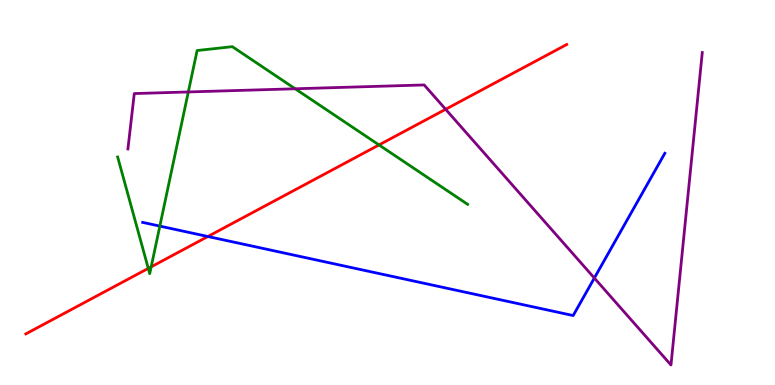[{'lines': ['blue', 'red'], 'intersections': [{'x': 2.68, 'y': 3.86}]}, {'lines': ['green', 'red'], 'intersections': [{'x': 1.91, 'y': 3.03}, {'x': 1.95, 'y': 3.07}, {'x': 4.89, 'y': 6.24}]}, {'lines': ['purple', 'red'], 'intersections': [{'x': 5.75, 'y': 7.16}]}, {'lines': ['blue', 'green'], 'intersections': [{'x': 2.06, 'y': 4.13}]}, {'lines': ['blue', 'purple'], 'intersections': [{'x': 7.67, 'y': 2.78}]}, {'lines': ['green', 'purple'], 'intersections': [{'x': 2.43, 'y': 7.61}, {'x': 3.81, 'y': 7.69}]}]